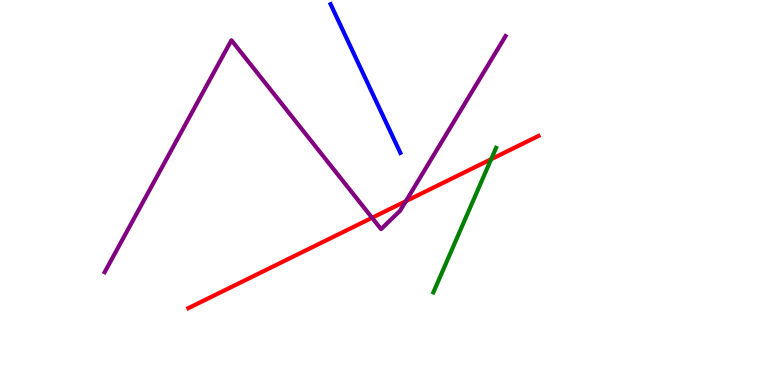[{'lines': ['blue', 'red'], 'intersections': []}, {'lines': ['green', 'red'], 'intersections': [{'x': 6.34, 'y': 5.86}]}, {'lines': ['purple', 'red'], 'intersections': [{'x': 4.8, 'y': 4.34}, {'x': 5.24, 'y': 4.78}]}, {'lines': ['blue', 'green'], 'intersections': []}, {'lines': ['blue', 'purple'], 'intersections': []}, {'lines': ['green', 'purple'], 'intersections': []}]